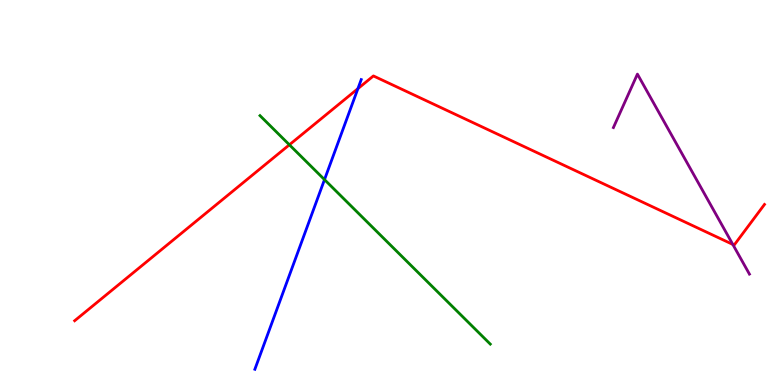[{'lines': ['blue', 'red'], 'intersections': [{'x': 4.62, 'y': 7.7}]}, {'lines': ['green', 'red'], 'intersections': [{'x': 3.73, 'y': 6.24}]}, {'lines': ['purple', 'red'], 'intersections': [{'x': 9.46, 'y': 3.65}]}, {'lines': ['blue', 'green'], 'intersections': [{'x': 4.19, 'y': 5.33}]}, {'lines': ['blue', 'purple'], 'intersections': []}, {'lines': ['green', 'purple'], 'intersections': []}]